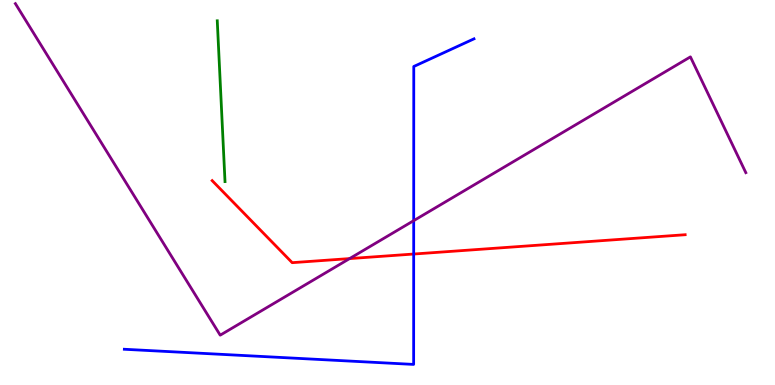[{'lines': ['blue', 'red'], 'intersections': [{'x': 5.34, 'y': 3.4}]}, {'lines': ['green', 'red'], 'intersections': []}, {'lines': ['purple', 'red'], 'intersections': [{'x': 4.51, 'y': 3.28}]}, {'lines': ['blue', 'green'], 'intersections': []}, {'lines': ['blue', 'purple'], 'intersections': [{'x': 5.34, 'y': 4.27}]}, {'lines': ['green', 'purple'], 'intersections': []}]